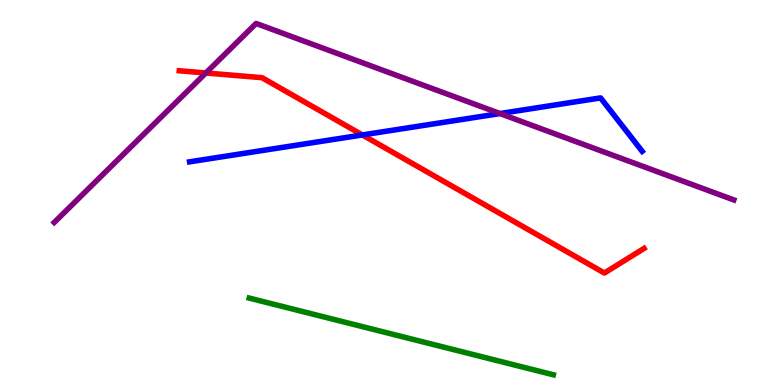[{'lines': ['blue', 'red'], 'intersections': [{'x': 4.68, 'y': 6.49}]}, {'lines': ['green', 'red'], 'intersections': []}, {'lines': ['purple', 'red'], 'intersections': [{'x': 2.66, 'y': 8.1}]}, {'lines': ['blue', 'green'], 'intersections': []}, {'lines': ['blue', 'purple'], 'intersections': [{'x': 6.45, 'y': 7.05}]}, {'lines': ['green', 'purple'], 'intersections': []}]